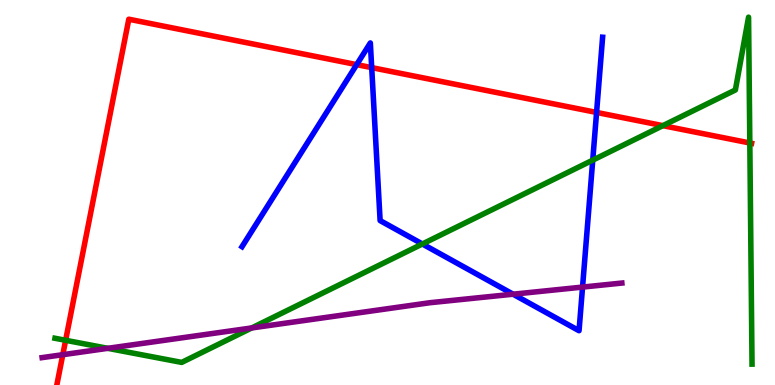[{'lines': ['blue', 'red'], 'intersections': [{'x': 4.6, 'y': 8.32}, {'x': 4.8, 'y': 8.24}, {'x': 7.7, 'y': 7.08}]}, {'lines': ['green', 'red'], 'intersections': [{'x': 0.847, 'y': 1.16}, {'x': 8.55, 'y': 6.74}, {'x': 9.68, 'y': 6.29}]}, {'lines': ['purple', 'red'], 'intersections': [{'x': 0.81, 'y': 0.787}]}, {'lines': ['blue', 'green'], 'intersections': [{'x': 5.45, 'y': 3.66}, {'x': 7.65, 'y': 5.84}]}, {'lines': ['blue', 'purple'], 'intersections': [{'x': 6.62, 'y': 2.36}, {'x': 7.52, 'y': 2.54}]}, {'lines': ['green', 'purple'], 'intersections': [{'x': 1.39, 'y': 0.953}, {'x': 3.25, 'y': 1.48}]}]